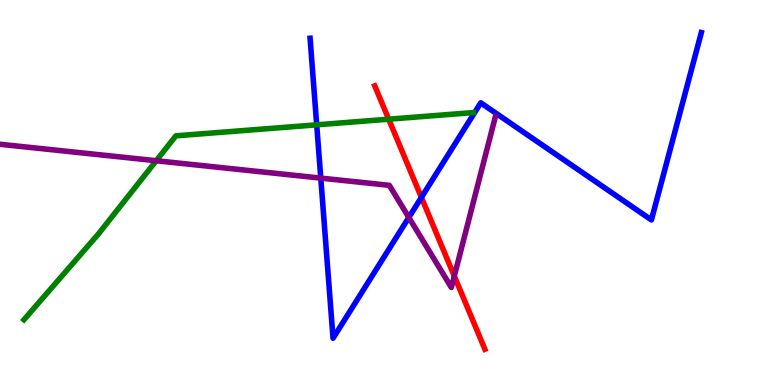[{'lines': ['blue', 'red'], 'intersections': [{'x': 5.44, 'y': 4.87}]}, {'lines': ['green', 'red'], 'intersections': [{'x': 5.02, 'y': 6.9}]}, {'lines': ['purple', 'red'], 'intersections': [{'x': 5.86, 'y': 2.83}]}, {'lines': ['blue', 'green'], 'intersections': [{'x': 4.09, 'y': 6.76}]}, {'lines': ['blue', 'purple'], 'intersections': [{'x': 4.14, 'y': 5.37}, {'x': 5.28, 'y': 4.35}]}, {'lines': ['green', 'purple'], 'intersections': [{'x': 2.02, 'y': 5.83}]}]